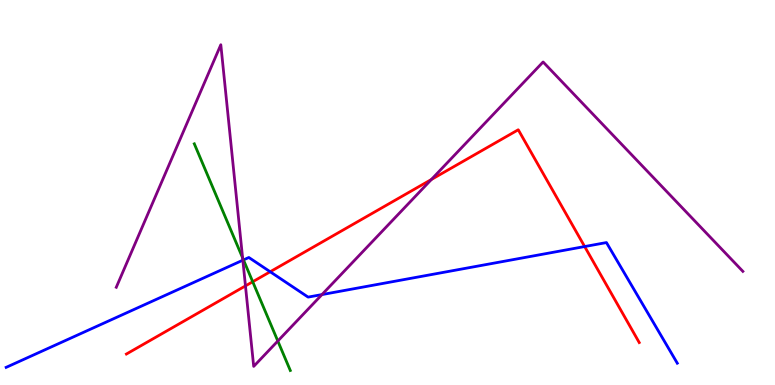[{'lines': ['blue', 'red'], 'intersections': [{'x': 3.49, 'y': 2.94}, {'x': 7.54, 'y': 3.6}]}, {'lines': ['green', 'red'], 'intersections': [{'x': 3.26, 'y': 2.68}]}, {'lines': ['purple', 'red'], 'intersections': [{'x': 3.17, 'y': 2.57}, {'x': 5.57, 'y': 5.34}]}, {'lines': ['blue', 'green'], 'intersections': [{'x': 3.14, 'y': 3.25}]}, {'lines': ['blue', 'purple'], 'intersections': [{'x': 3.13, 'y': 3.24}, {'x': 4.15, 'y': 2.35}]}, {'lines': ['green', 'purple'], 'intersections': [{'x': 3.13, 'y': 3.3}, {'x': 3.58, 'y': 1.14}]}]